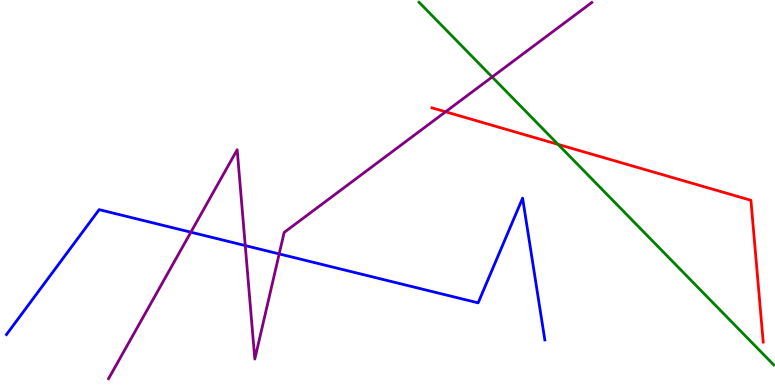[{'lines': ['blue', 'red'], 'intersections': []}, {'lines': ['green', 'red'], 'intersections': [{'x': 7.2, 'y': 6.25}]}, {'lines': ['purple', 'red'], 'intersections': [{'x': 5.75, 'y': 7.1}]}, {'lines': ['blue', 'green'], 'intersections': []}, {'lines': ['blue', 'purple'], 'intersections': [{'x': 2.46, 'y': 3.97}, {'x': 3.16, 'y': 3.62}, {'x': 3.6, 'y': 3.4}]}, {'lines': ['green', 'purple'], 'intersections': [{'x': 6.35, 'y': 8.0}]}]